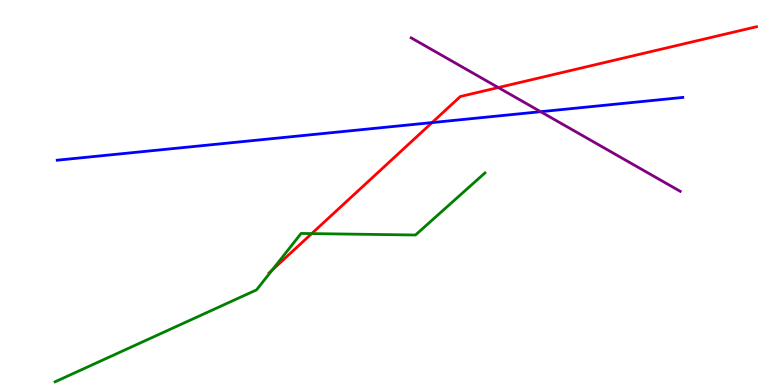[{'lines': ['blue', 'red'], 'intersections': [{'x': 5.58, 'y': 6.82}]}, {'lines': ['green', 'red'], 'intersections': [{'x': 3.51, 'y': 2.99}, {'x': 4.02, 'y': 3.93}]}, {'lines': ['purple', 'red'], 'intersections': [{'x': 6.43, 'y': 7.73}]}, {'lines': ['blue', 'green'], 'intersections': []}, {'lines': ['blue', 'purple'], 'intersections': [{'x': 6.98, 'y': 7.1}]}, {'lines': ['green', 'purple'], 'intersections': []}]